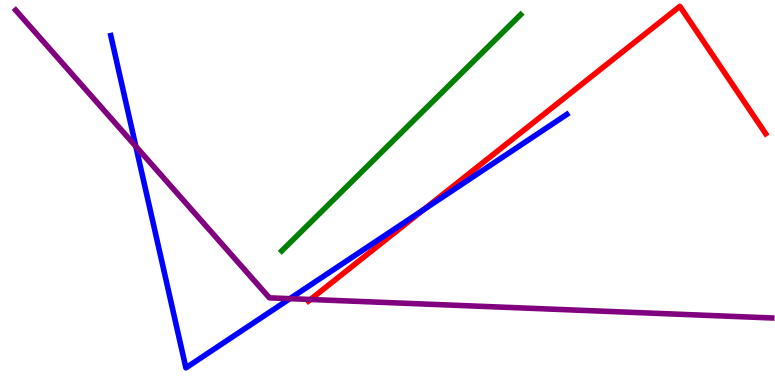[{'lines': ['blue', 'red'], 'intersections': [{'x': 5.46, 'y': 4.55}]}, {'lines': ['green', 'red'], 'intersections': []}, {'lines': ['purple', 'red'], 'intersections': [{'x': 4.01, 'y': 2.22}]}, {'lines': ['blue', 'green'], 'intersections': []}, {'lines': ['blue', 'purple'], 'intersections': [{'x': 1.75, 'y': 6.2}, {'x': 3.74, 'y': 2.24}]}, {'lines': ['green', 'purple'], 'intersections': []}]